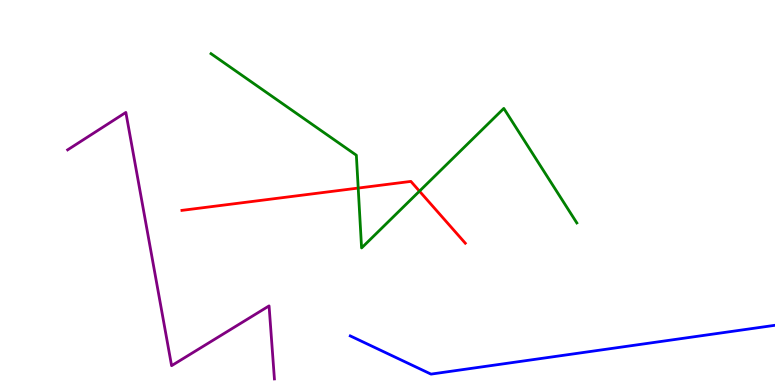[{'lines': ['blue', 'red'], 'intersections': []}, {'lines': ['green', 'red'], 'intersections': [{'x': 4.62, 'y': 5.12}, {'x': 5.41, 'y': 5.03}]}, {'lines': ['purple', 'red'], 'intersections': []}, {'lines': ['blue', 'green'], 'intersections': []}, {'lines': ['blue', 'purple'], 'intersections': []}, {'lines': ['green', 'purple'], 'intersections': []}]